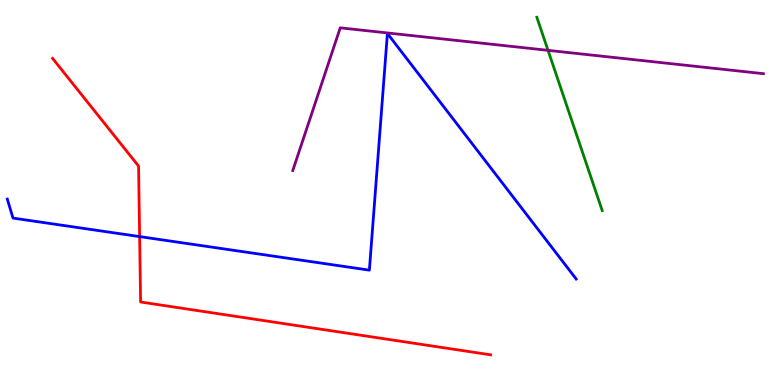[{'lines': ['blue', 'red'], 'intersections': [{'x': 1.8, 'y': 3.85}]}, {'lines': ['green', 'red'], 'intersections': []}, {'lines': ['purple', 'red'], 'intersections': []}, {'lines': ['blue', 'green'], 'intersections': []}, {'lines': ['blue', 'purple'], 'intersections': []}, {'lines': ['green', 'purple'], 'intersections': [{'x': 7.07, 'y': 8.69}]}]